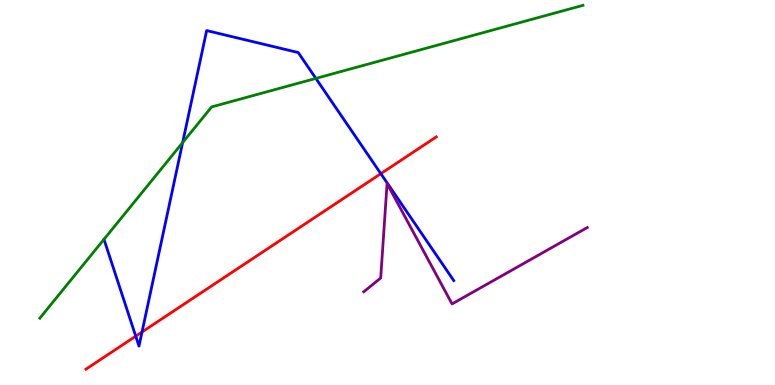[{'lines': ['blue', 'red'], 'intersections': [{'x': 1.75, 'y': 1.27}, {'x': 1.83, 'y': 1.38}, {'x': 4.91, 'y': 5.49}]}, {'lines': ['green', 'red'], 'intersections': []}, {'lines': ['purple', 'red'], 'intersections': []}, {'lines': ['blue', 'green'], 'intersections': [{'x': 2.36, 'y': 6.3}, {'x': 4.08, 'y': 7.96}]}, {'lines': ['blue', 'purple'], 'intersections': []}, {'lines': ['green', 'purple'], 'intersections': []}]